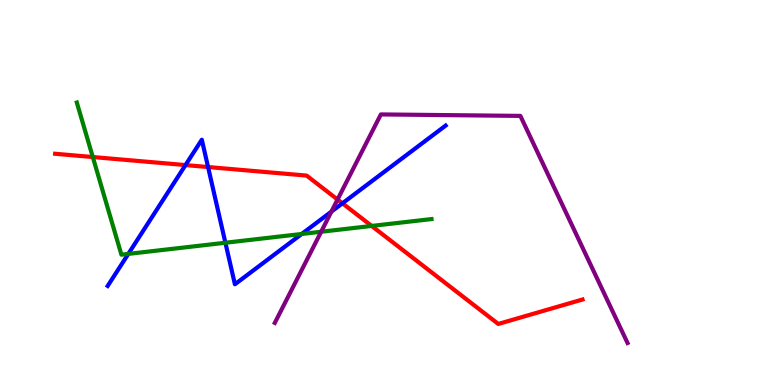[{'lines': ['blue', 'red'], 'intersections': [{'x': 2.39, 'y': 5.71}, {'x': 2.68, 'y': 5.66}, {'x': 4.42, 'y': 4.72}]}, {'lines': ['green', 'red'], 'intersections': [{'x': 1.2, 'y': 5.92}, {'x': 4.8, 'y': 4.13}]}, {'lines': ['purple', 'red'], 'intersections': [{'x': 4.36, 'y': 4.82}]}, {'lines': ['blue', 'green'], 'intersections': [{'x': 1.66, 'y': 3.41}, {'x': 2.91, 'y': 3.69}, {'x': 3.89, 'y': 3.92}]}, {'lines': ['blue', 'purple'], 'intersections': [{'x': 4.28, 'y': 4.5}]}, {'lines': ['green', 'purple'], 'intersections': [{'x': 4.14, 'y': 3.98}]}]